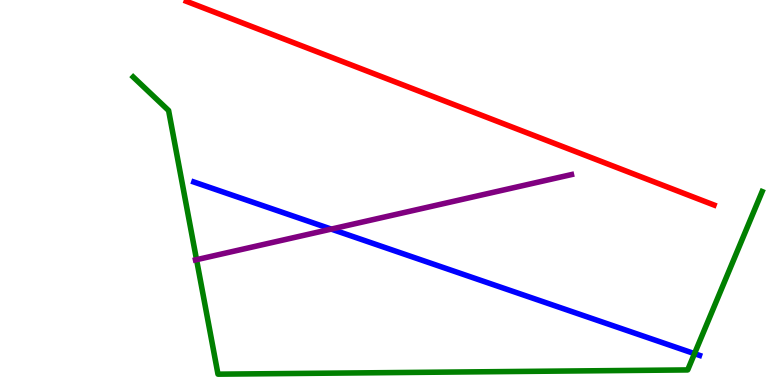[{'lines': ['blue', 'red'], 'intersections': []}, {'lines': ['green', 'red'], 'intersections': []}, {'lines': ['purple', 'red'], 'intersections': []}, {'lines': ['blue', 'green'], 'intersections': [{'x': 8.96, 'y': 0.814}]}, {'lines': ['blue', 'purple'], 'intersections': [{'x': 4.27, 'y': 4.05}]}, {'lines': ['green', 'purple'], 'intersections': [{'x': 2.54, 'y': 3.26}]}]